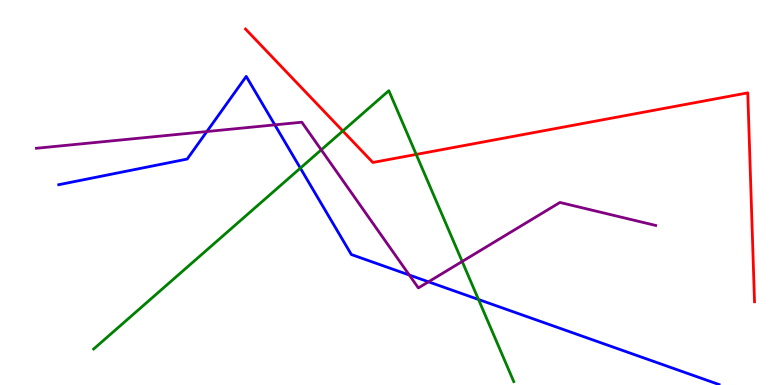[{'lines': ['blue', 'red'], 'intersections': []}, {'lines': ['green', 'red'], 'intersections': [{'x': 4.42, 'y': 6.6}, {'x': 5.37, 'y': 5.99}]}, {'lines': ['purple', 'red'], 'intersections': []}, {'lines': ['blue', 'green'], 'intersections': [{'x': 3.88, 'y': 5.63}, {'x': 6.17, 'y': 2.22}]}, {'lines': ['blue', 'purple'], 'intersections': [{'x': 2.67, 'y': 6.58}, {'x': 3.55, 'y': 6.76}, {'x': 5.28, 'y': 2.86}, {'x': 5.53, 'y': 2.68}]}, {'lines': ['green', 'purple'], 'intersections': [{'x': 4.15, 'y': 6.11}, {'x': 5.96, 'y': 3.21}]}]